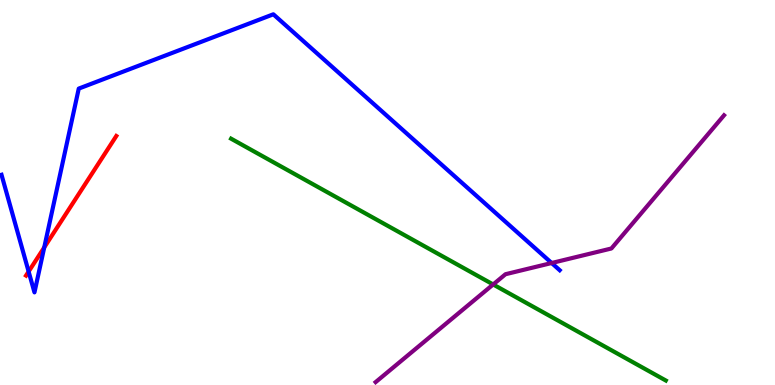[{'lines': ['blue', 'red'], 'intersections': [{'x': 0.369, 'y': 2.95}, {'x': 0.571, 'y': 3.57}]}, {'lines': ['green', 'red'], 'intersections': []}, {'lines': ['purple', 'red'], 'intersections': []}, {'lines': ['blue', 'green'], 'intersections': []}, {'lines': ['blue', 'purple'], 'intersections': [{'x': 7.12, 'y': 3.17}]}, {'lines': ['green', 'purple'], 'intersections': [{'x': 6.36, 'y': 2.61}]}]